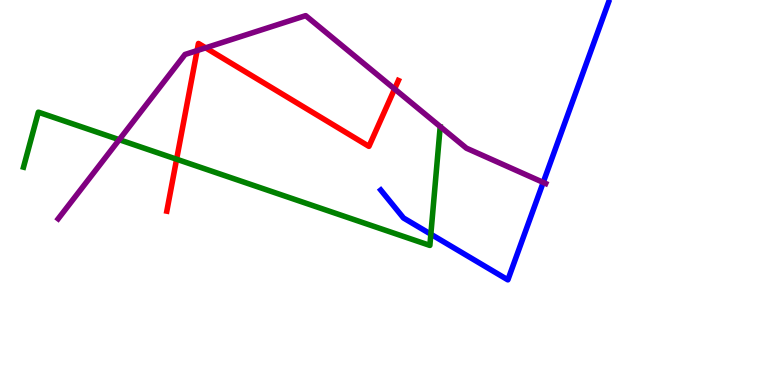[{'lines': ['blue', 'red'], 'intersections': []}, {'lines': ['green', 'red'], 'intersections': [{'x': 2.28, 'y': 5.86}]}, {'lines': ['purple', 'red'], 'intersections': [{'x': 2.54, 'y': 8.69}, {'x': 2.65, 'y': 8.76}, {'x': 5.09, 'y': 7.69}]}, {'lines': ['blue', 'green'], 'intersections': [{'x': 5.56, 'y': 3.92}]}, {'lines': ['blue', 'purple'], 'intersections': [{'x': 7.01, 'y': 5.26}]}, {'lines': ['green', 'purple'], 'intersections': [{'x': 1.54, 'y': 6.37}]}]